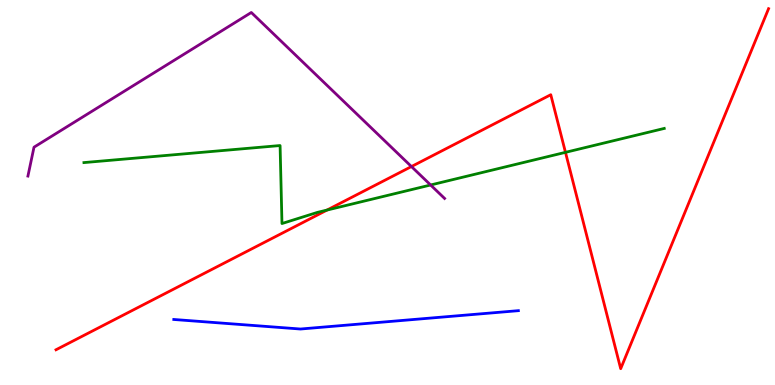[{'lines': ['blue', 'red'], 'intersections': []}, {'lines': ['green', 'red'], 'intersections': [{'x': 4.22, 'y': 4.54}, {'x': 7.3, 'y': 6.04}]}, {'lines': ['purple', 'red'], 'intersections': [{'x': 5.31, 'y': 5.67}]}, {'lines': ['blue', 'green'], 'intersections': []}, {'lines': ['blue', 'purple'], 'intersections': []}, {'lines': ['green', 'purple'], 'intersections': [{'x': 5.56, 'y': 5.2}]}]